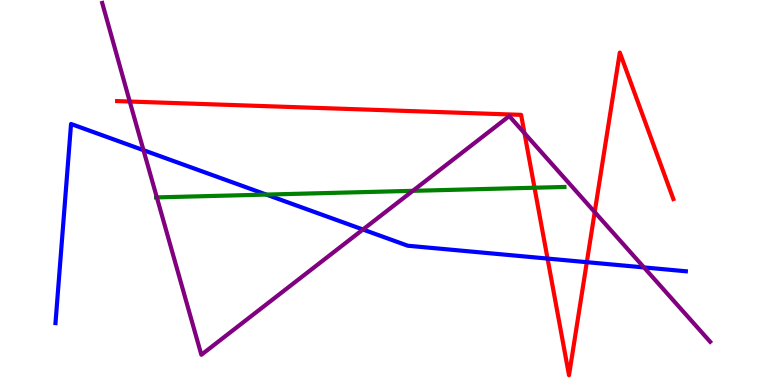[{'lines': ['blue', 'red'], 'intersections': [{'x': 7.07, 'y': 3.28}, {'x': 7.57, 'y': 3.19}]}, {'lines': ['green', 'red'], 'intersections': [{'x': 6.9, 'y': 5.12}]}, {'lines': ['purple', 'red'], 'intersections': [{'x': 1.67, 'y': 7.36}, {'x': 6.77, 'y': 6.54}, {'x': 7.67, 'y': 4.49}]}, {'lines': ['blue', 'green'], 'intersections': [{'x': 3.44, 'y': 4.95}]}, {'lines': ['blue', 'purple'], 'intersections': [{'x': 1.85, 'y': 6.1}, {'x': 4.68, 'y': 4.04}, {'x': 8.31, 'y': 3.05}]}, {'lines': ['green', 'purple'], 'intersections': [{'x': 2.02, 'y': 4.87}, {'x': 5.33, 'y': 5.04}]}]